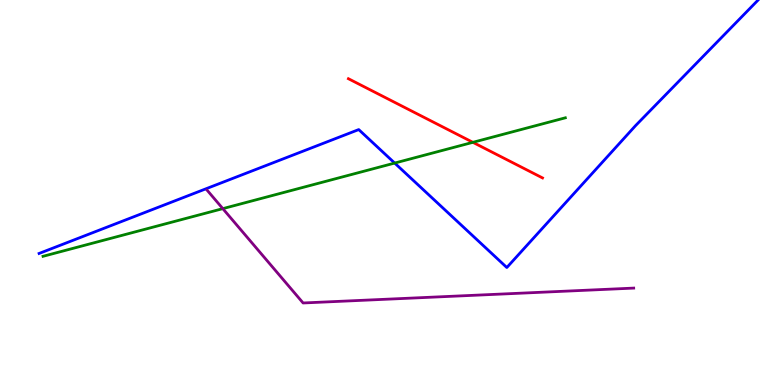[{'lines': ['blue', 'red'], 'intersections': []}, {'lines': ['green', 'red'], 'intersections': [{'x': 6.1, 'y': 6.3}]}, {'lines': ['purple', 'red'], 'intersections': []}, {'lines': ['blue', 'green'], 'intersections': [{'x': 5.09, 'y': 5.76}]}, {'lines': ['blue', 'purple'], 'intersections': []}, {'lines': ['green', 'purple'], 'intersections': [{'x': 2.88, 'y': 4.58}]}]